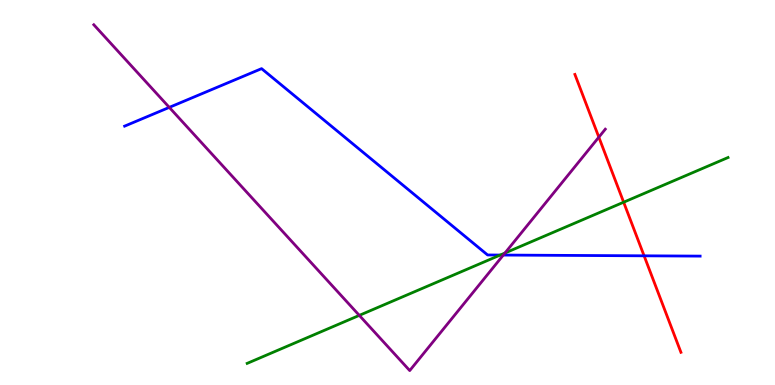[{'lines': ['blue', 'red'], 'intersections': [{'x': 8.31, 'y': 3.36}]}, {'lines': ['green', 'red'], 'intersections': [{'x': 8.05, 'y': 4.75}]}, {'lines': ['purple', 'red'], 'intersections': [{'x': 7.73, 'y': 6.44}]}, {'lines': ['blue', 'green'], 'intersections': [{'x': 6.45, 'y': 3.38}]}, {'lines': ['blue', 'purple'], 'intersections': [{'x': 2.18, 'y': 7.21}, {'x': 6.49, 'y': 3.38}]}, {'lines': ['green', 'purple'], 'intersections': [{'x': 4.64, 'y': 1.81}, {'x': 6.52, 'y': 3.43}]}]